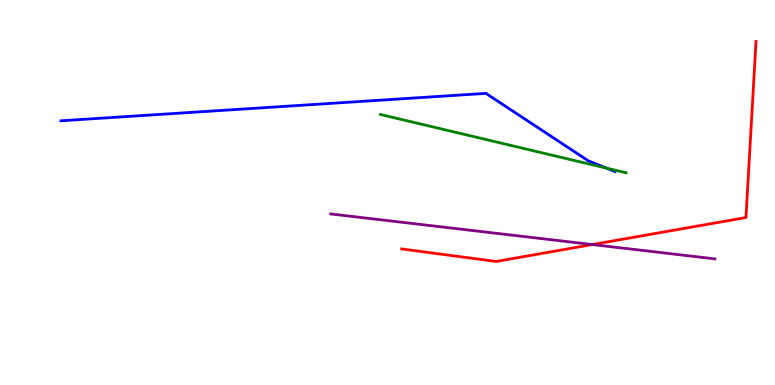[{'lines': ['blue', 'red'], 'intersections': []}, {'lines': ['green', 'red'], 'intersections': []}, {'lines': ['purple', 'red'], 'intersections': [{'x': 7.64, 'y': 3.65}]}, {'lines': ['blue', 'green'], 'intersections': [{'x': 7.83, 'y': 5.63}]}, {'lines': ['blue', 'purple'], 'intersections': []}, {'lines': ['green', 'purple'], 'intersections': []}]